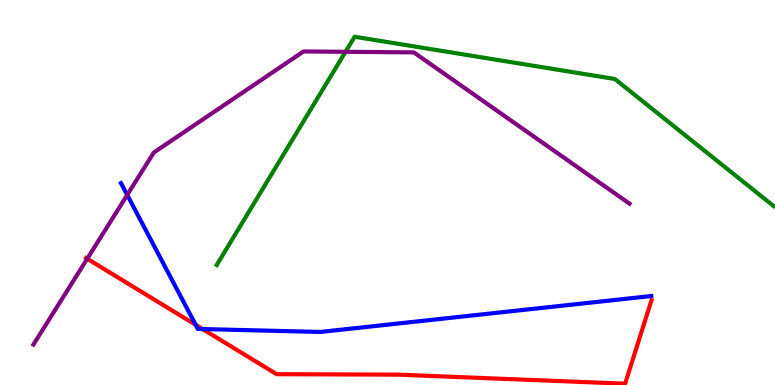[{'lines': ['blue', 'red'], 'intersections': [{'x': 2.52, 'y': 1.56}, {'x': 2.61, 'y': 1.45}]}, {'lines': ['green', 'red'], 'intersections': []}, {'lines': ['purple', 'red'], 'intersections': [{'x': 1.13, 'y': 3.28}]}, {'lines': ['blue', 'green'], 'intersections': []}, {'lines': ['blue', 'purple'], 'intersections': [{'x': 1.64, 'y': 4.94}]}, {'lines': ['green', 'purple'], 'intersections': [{'x': 4.46, 'y': 8.65}]}]